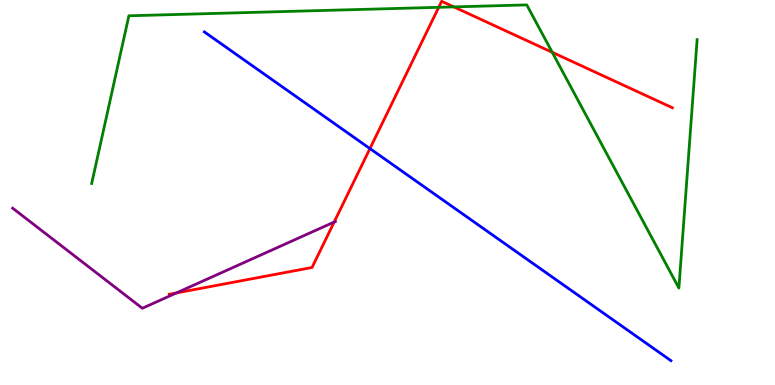[{'lines': ['blue', 'red'], 'intersections': [{'x': 4.77, 'y': 6.14}]}, {'lines': ['green', 'red'], 'intersections': [{'x': 5.66, 'y': 9.81}, {'x': 5.86, 'y': 9.82}, {'x': 7.13, 'y': 8.64}]}, {'lines': ['purple', 'red'], 'intersections': [{'x': 2.28, 'y': 2.39}, {'x': 4.31, 'y': 4.23}]}, {'lines': ['blue', 'green'], 'intersections': []}, {'lines': ['blue', 'purple'], 'intersections': []}, {'lines': ['green', 'purple'], 'intersections': []}]